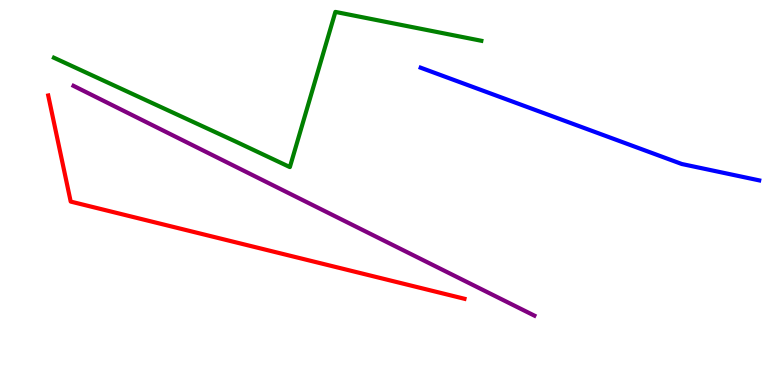[{'lines': ['blue', 'red'], 'intersections': []}, {'lines': ['green', 'red'], 'intersections': []}, {'lines': ['purple', 'red'], 'intersections': []}, {'lines': ['blue', 'green'], 'intersections': []}, {'lines': ['blue', 'purple'], 'intersections': []}, {'lines': ['green', 'purple'], 'intersections': []}]